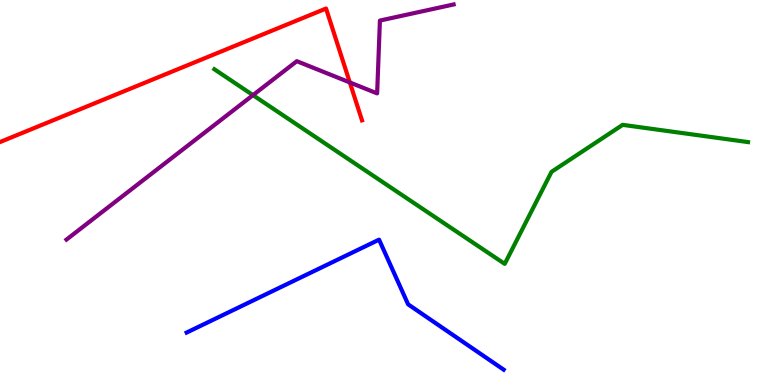[{'lines': ['blue', 'red'], 'intersections': []}, {'lines': ['green', 'red'], 'intersections': []}, {'lines': ['purple', 'red'], 'intersections': [{'x': 4.51, 'y': 7.86}]}, {'lines': ['blue', 'green'], 'intersections': []}, {'lines': ['blue', 'purple'], 'intersections': []}, {'lines': ['green', 'purple'], 'intersections': [{'x': 3.26, 'y': 7.53}]}]